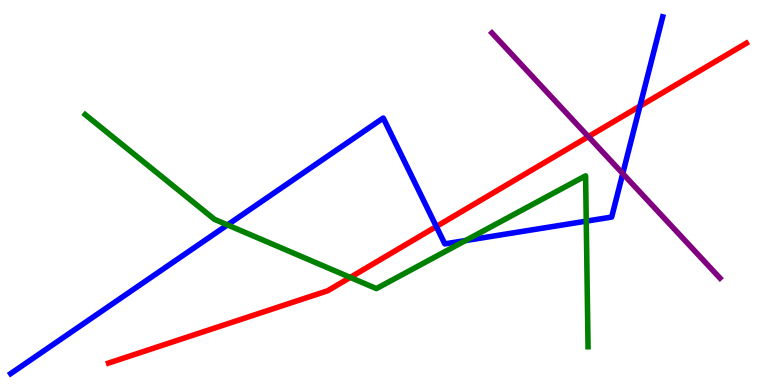[{'lines': ['blue', 'red'], 'intersections': [{'x': 5.63, 'y': 4.12}, {'x': 8.26, 'y': 7.24}]}, {'lines': ['green', 'red'], 'intersections': [{'x': 4.52, 'y': 2.79}]}, {'lines': ['purple', 'red'], 'intersections': [{'x': 7.59, 'y': 6.45}]}, {'lines': ['blue', 'green'], 'intersections': [{'x': 2.94, 'y': 4.16}, {'x': 6.01, 'y': 3.75}, {'x': 7.56, 'y': 4.26}]}, {'lines': ['blue', 'purple'], 'intersections': [{'x': 8.04, 'y': 5.49}]}, {'lines': ['green', 'purple'], 'intersections': []}]